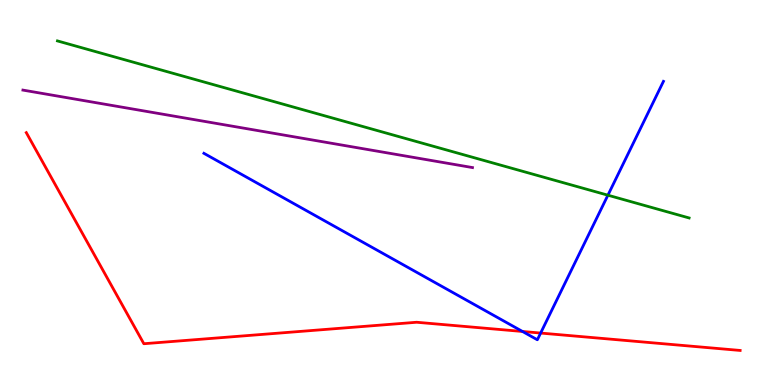[{'lines': ['blue', 'red'], 'intersections': [{'x': 6.74, 'y': 1.39}, {'x': 6.98, 'y': 1.35}]}, {'lines': ['green', 'red'], 'intersections': []}, {'lines': ['purple', 'red'], 'intersections': []}, {'lines': ['blue', 'green'], 'intersections': [{'x': 7.84, 'y': 4.93}]}, {'lines': ['blue', 'purple'], 'intersections': []}, {'lines': ['green', 'purple'], 'intersections': []}]